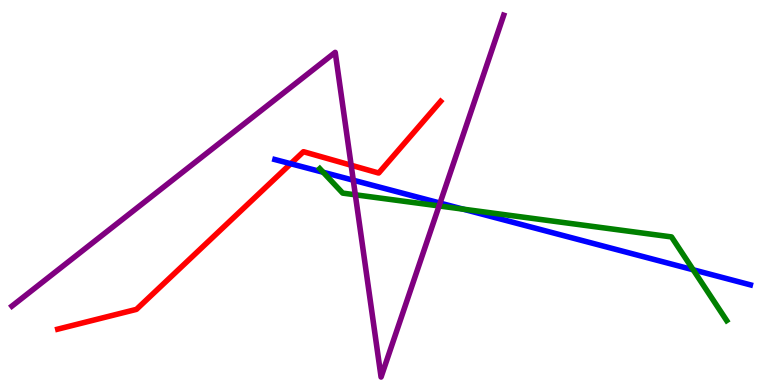[{'lines': ['blue', 'red'], 'intersections': [{'x': 3.75, 'y': 5.75}]}, {'lines': ['green', 'red'], 'intersections': []}, {'lines': ['purple', 'red'], 'intersections': [{'x': 4.53, 'y': 5.71}]}, {'lines': ['blue', 'green'], 'intersections': [{'x': 4.17, 'y': 5.53}, {'x': 5.98, 'y': 4.57}, {'x': 8.94, 'y': 2.99}]}, {'lines': ['blue', 'purple'], 'intersections': [{'x': 4.56, 'y': 5.32}, {'x': 5.68, 'y': 4.73}]}, {'lines': ['green', 'purple'], 'intersections': [{'x': 4.58, 'y': 4.94}, {'x': 5.67, 'y': 4.65}]}]